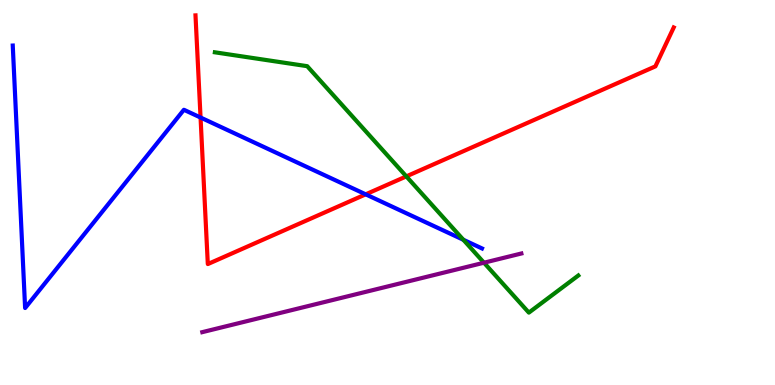[{'lines': ['blue', 'red'], 'intersections': [{'x': 2.59, 'y': 6.95}, {'x': 4.72, 'y': 4.95}]}, {'lines': ['green', 'red'], 'intersections': [{'x': 5.24, 'y': 5.42}]}, {'lines': ['purple', 'red'], 'intersections': []}, {'lines': ['blue', 'green'], 'intersections': [{'x': 5.98, 'y': 3.77}]}, {'lines': ['blue', 'purple'], 'intersections': []}, {'lines': ['green', 'purple'], 'intersections': [{'x': 6.24, 'y': 3.18}]}]